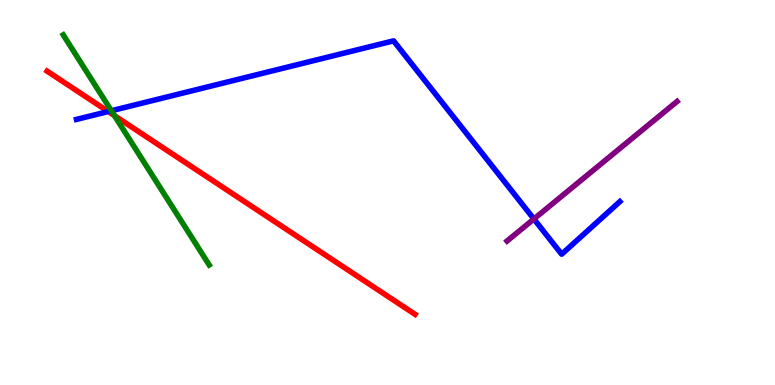[{'lines': ['blue', 'red'], 'intersections': [{'x': 1.4, 'y': 7.1}]}, {'lines': ['green', 'red'], 'intersections': [{'x': 1.48, 'y': 7.0}]}, {'lines': ['purple', 'red'], 'intersections': []}, {'lines': ['blue', 'green'], 'intersections': [{'x': 1.44, 'y': 7.12}]}, {'lines': ['blue', 'purple'], 'intersections': [{'x': 6.89, 'y': 4.31}]}, {'lines': ['green', 'purple'], 'intersections': []}]